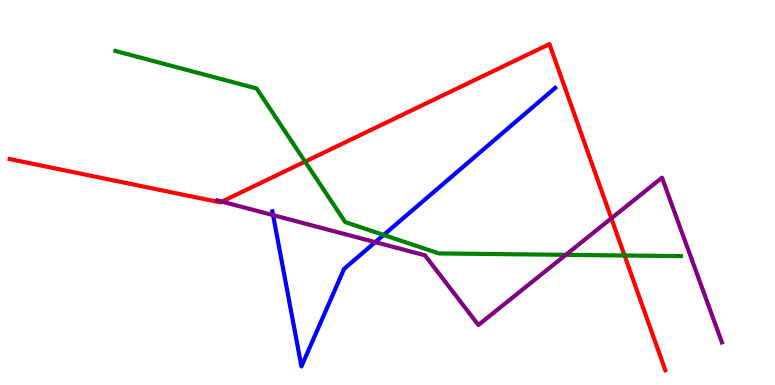[{'lines': ['blue', 'red'], 'intersections': []}, {'lines': ['green', 'red'], 'intersections': [{'x': 3.94, 'y': 5.8}, {'x': 8.06, 'y': 3.36}]}, {'lines': ['purple', 'red'], 'intersections': [{'x': 2.86, 'y': 4.76}, {'x': 7.89, 'y': 4.33}]}, {'lines': ['blue', 'green'], 'intersections': [{'x': 4.95, 'y': 3.9}]}, {'lines': ['blue', 'purple'], 'intersections': [{'x': 3.52, 'y': 4.41}, {'x': 4.84, 'y': 3.71}]}, {'lines': ['green', 'purple'], 'intersections': [{'x': 7.3, 'y': 3.38}]}]